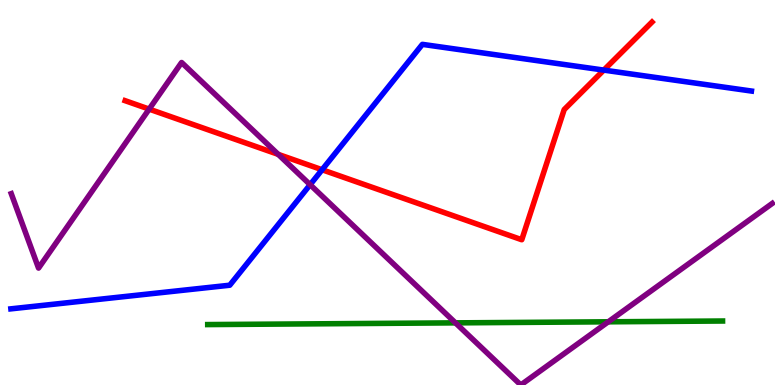[{'lines': ['blue', 'red'], 'intersections': [{'x': 4.16, 'y': 5.59}, {'x': 7.79, 'y': 8.18}]}, {'lines': ['green', 'red'], 'intersections': []}, {'lines': ['purple', 'red'], 'intersections': [{'x': 1.92, 'y': 7.17}, {'x': 3.59, 'y': 5.99}]}, {'lines': ['blue', 'green'], 'intersections': []}, {'lines': ['blue', 'purple'], 'intersections': [{'x': 4.0, 'y': 5.2}]}, {'lines': ['green', 'purple'], 'intersections': [{'x': 5.88, 'y': 1.61}, {'x': 7.85, 'y': 1.64}]}]